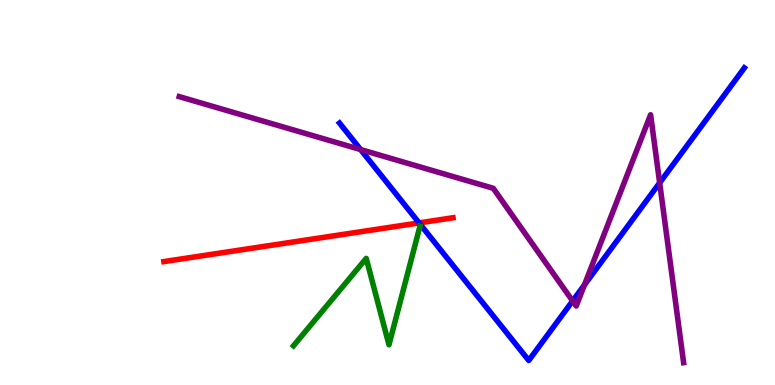[{'lines': ['blue', 'red'], 'intersections': [{'x': 5.41, 'y': 4.21}]}, {'lines': ['green', 'red'], 'intersections': []}, {'lines': ['purple', 'red'], 'intersections': []}, {'lines': ['blue', 'green'], 'intersections': []}, {'lines': ['blue', 'purple'], 'intersections': [{'x': 4.65, 'y': 6.12}, {'x': 7.39, 'y': 2.18}, {'x': 7.54, 'y': 2.6}, {'x': 8.51, 'y': 5.25}]}, {'lines': ['green', 'purple'], 'intersections': []}]